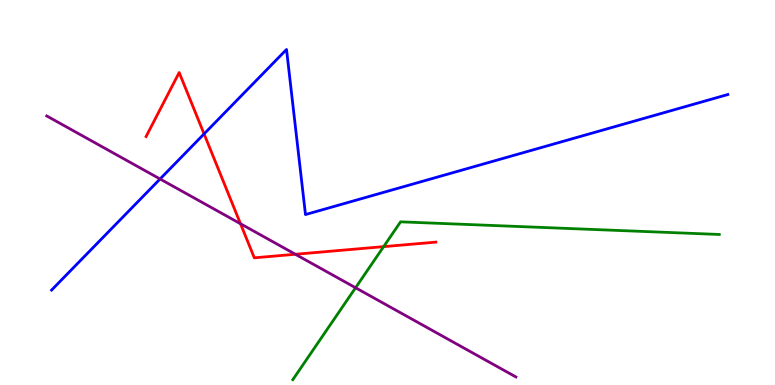[{'lines': ['blue', 'red'], 'intersections': [{'x': 2.63, 'y': 6.52}]}, {'lines': ['green', 'red'], 'intersections': [{'x': 4.95, 'y': 3.59}]}, {'lines': ['purple', 'red'], 'intersections': [{'x': 3.1, 'y': 4.19}, {'x': 3.81, 'y': 3.4}]}, {'lines': ['blue', 'green'], 'intersections': []}, {'lines': ['blue', 'purple'], 'intersections': [{'x': 2.07, 'y': 5.35}]}, {'lines': ['green', 'purple'], 'intersections': [{'x': 4.59, 'y': 2.53}]}]